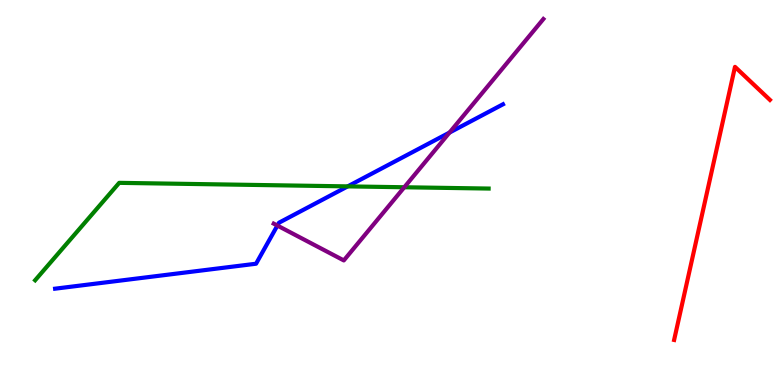[{'lines': ['blue', 'red'], 'intersections': []}, {'lines': ['green', 'red'], 'intersections': []}, {'lines': ['purple', 'red'], 'intersections': []}, {'lines': ['blue', 'green'], 'intersections': [{'x': 4.49, 'y': 5.16}]}, {'lines': ['blue', 'purple'], 'intersections': [{'x': 3.58, 'y': 4.14}, {'x': 5.8, 'y': 6.56}]}, {'lines': ['green', 'purple'], 'intersections': [{'x': 5.22, 'y': 5.14}]}]